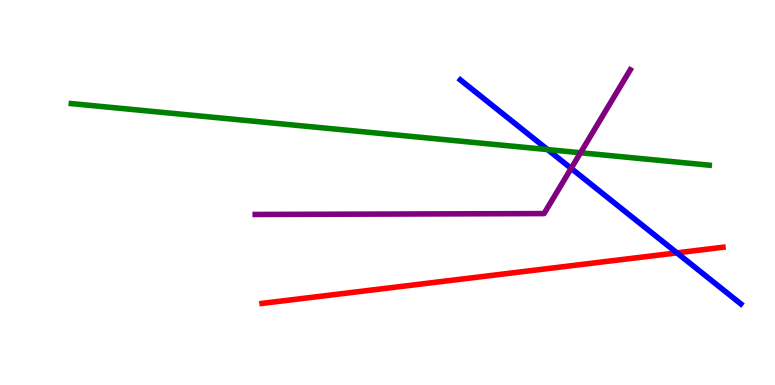[{'lines': ['blue', 'red'], 'intersections': [{'x': 8.73, 'y': 3.43}]}, {'lines': ['green', 'red'], 'intersections': []}, {'lines': ['purple', 'red'], 'intersections': []}, {'lines': ['blue', 'green'], 'intersections': [{'x': 7.07, 'y': 6.11}]}, {'lines': ['blue', 'purple'], 'intersections': [{'x': 7.37, 'y': 5.63}]}, {'lines': ['green', 'purple'], 'intersections': [{'x': 7.49, 'y': 6.03}]}]